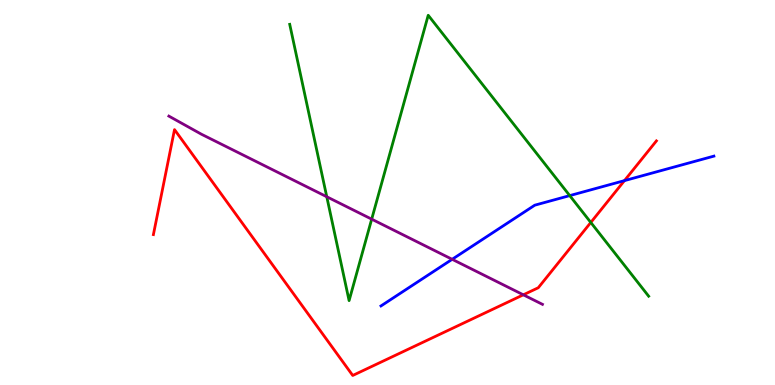[{'lines': ['blue', 'red'], 'intersections': [{'x': 8.06, 'y': 5.31}]}, {'lines': ['green', 'red'], 'intersections': [{'x': 7.62, 'y': 4.22}]}, {'lines': ['purple', 'red'], 'intersections': [{'x': 6.75, 'y': 2.34}]}, {'lines': ['blue', 'green'], 'intersections': [{'x': 7.35, 'y': 4.92}]}, {'lines': ['blue', 'purple'], 'intersections': [{'x': 5.83, 'y': 3.26}]}, {'lines': ['green', 'purple'], 'intersections': [{'x': 4.22, 'y': 4.89}, {'x': 4.8, 'y': 4.31}]}]